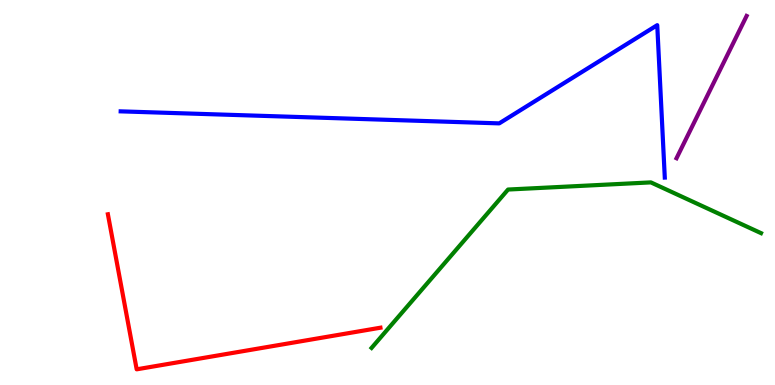[{'lines': ['blue', 'red'], 'intersections': []}, {'lines': ['green', 'red'], 'intersections': []}, {'lines': ['purple', 'red'], 'intersections': []}, {'lines': ['blue', 'green'], 'intersections': []}, {'lines': ['blue', 'purple'], 'intersections': []}, {'lines': ['green', 'purple'], 'intersections': []}]